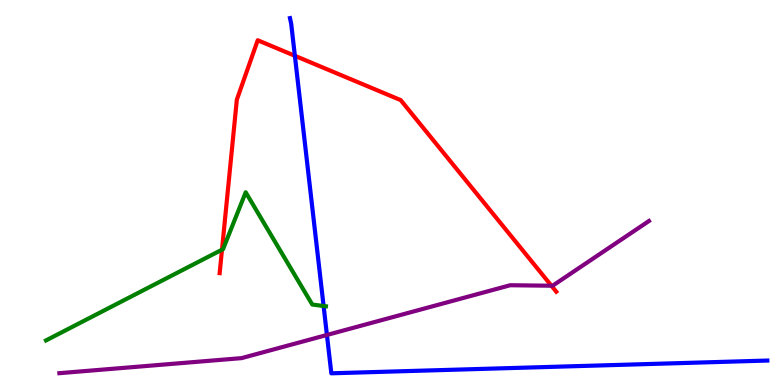[{'lines': ['blue', 'red'], 'intersections': [{'x': 3.8, 'y': 8.55}]}, {'lines': ['green', 'red'], 'intersections': [{'x': 2.86, 'y': 3.51}]}, {'lines': ['purple', 'red'], 'intersections': [{'x': 7.11, 'y': 2.58}]}, {'lines': ['blue', 'green'], 'intersections': [{'x': 4.18, 'y': 2.05}]}, {'lines': ['blue', 'purple'], 'intersections': [{'x': 4.22, 'y': 1.3}]}, {'lines': ['green', 'purple'], 'intersections': []}]